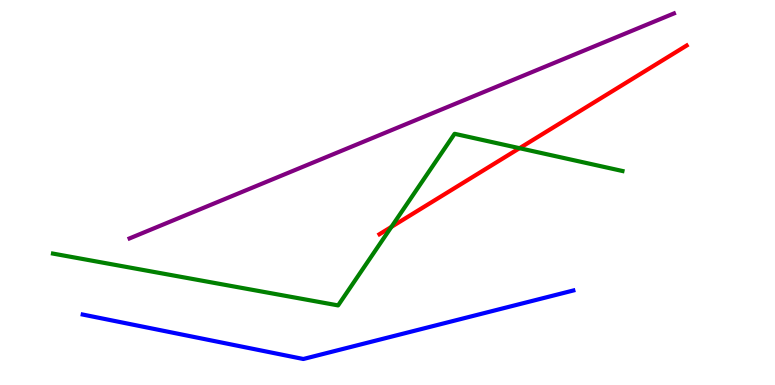[{'lines': ['blue', 'red'], 'intersections': []}, {'lines': ['green', 'red'], 'intersections': [{'x': 5.05, 'y': 4.11}, {'x': 6.7, 'y': 6.15}]}, {'lines': ['purple', 'red'], 'intersections': []}, {'lines': ['blue', 'green'], 'intersections': []}, {'lines': ['blue', 'purple'], 'intersections': []}, {'lines': ['green', 'purple'], 'intersections': []}]